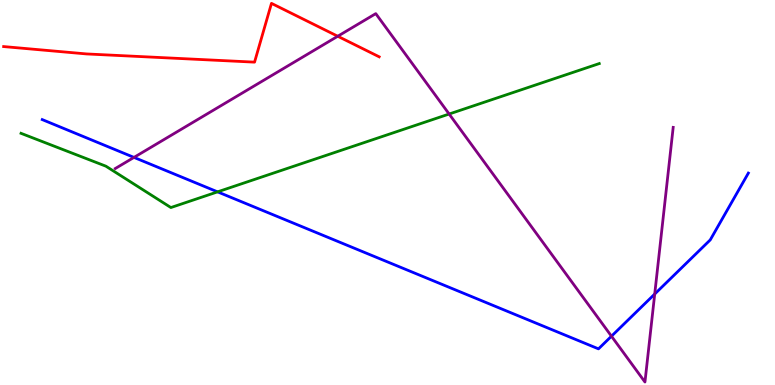[{'lines': ['blue', 'red'], 'intersections': []}, {'lines': ['green', 'red'], 'intersections': []}, {'lines': ['purple', 'red'], 'intersections': [{'x': 4.36, 'y': 9.06}]}, {'lines': ['blue', 'green'], 'intersections': [{'x': 2.81, 'y': 5.02}]}, {'lines': ['blue', 'purple'], 'intersections': [{'x': 1.73, 'y': 5.91}, {'x': 7.89, 'y': 1.27}, {'x': 8.45, 'y': 2.36}]}, {'lines': ['green', 'purple'], 'intersections': [{'x': 5.8, 'y': 7.04}]}]